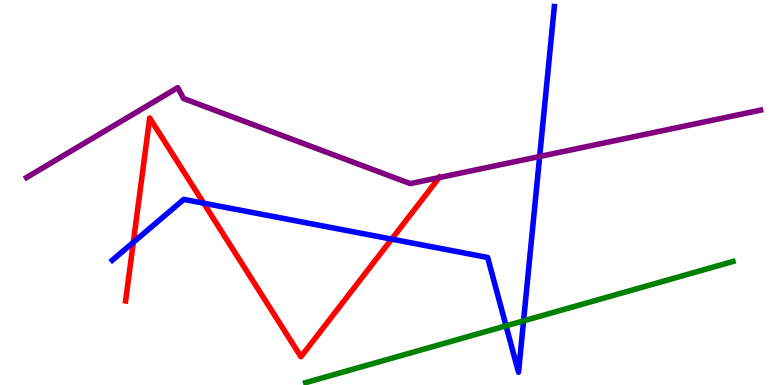[{'lines': ['blue', 'red'], 'intersections': [{'x': 1.72, 'y': 3.71}, {'x': 2.63, 'y': 4.72}, {'x': 5.05, 'y': 3.79}]}, {'lines': ['green', 'red'], 'intersections': []}, {'lines': ['purple', 'red'], 'intersections': [{'x': 5.67, 'y': 5.39}]}, {'lines': ['blue', 'green'], 'intersections': [{'x': 6.53, 'y': 1.54}, {'x': 6.76, 'y': 1.67}]}, {'lines': ['blue', 'purple'], 'intersections': [{'x': 6.96, 'y': 5.94}]}, {'lines': ['green', 'purple'], 'intersections': []}]